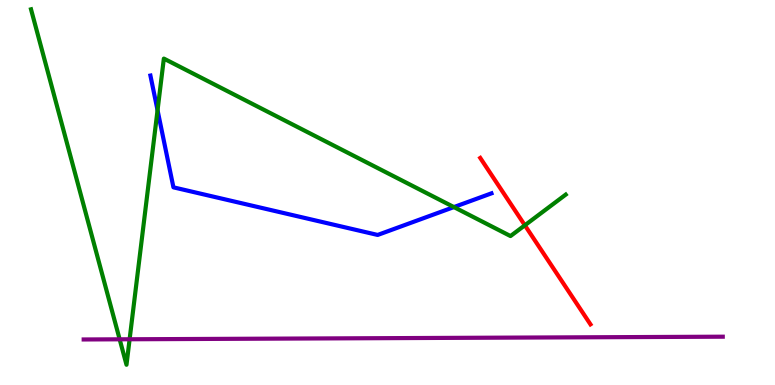[{'lines': ['blue', 'red'], 'intersections': []}, {'lines': ['green', 'red'], 'intersections': [{'x': 6.77, 'y': 4.15}]}, {'lines': ['purple', 'red'], 'intersections': []}, {'lines': ['blue', 'green'], 'intersections': [{'x': 2.03, 'y': 7.14}, {'x': 5.86, 'y': 4.62}]}, {'lines': ['blue', 'purple'], 'intersections': []}, {'lines': ['green', 'purple'], 'intersections': [{'x': 1.54, 'y': 1.19}, {'x': 1.67, 'y': 1.19}]}]